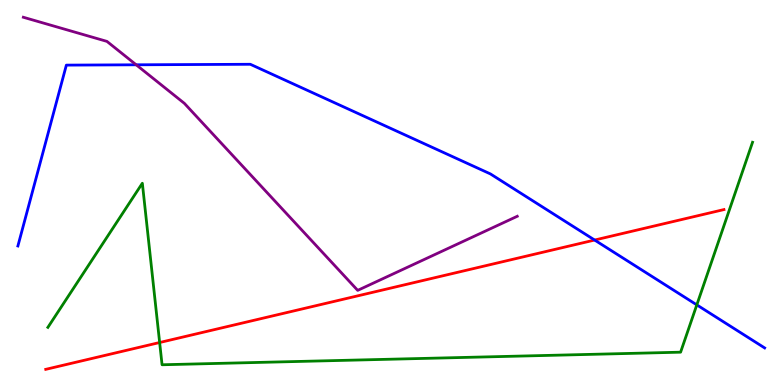[{'lines': ['blue', 'red'], 'intersections': [{'x': 7.67, 'y': 3.77}]}, {'lines': ['green', 'red'], 'intersections': [{'x': 2.06, 'y': 1.1}]}, {'lines': ['purple', 'red'], 'intersections': []}, {'lines': ['blue', 'green'], 'intersections': [{'x': 8.99, 'y': 2.08}]}, {'lines': ['blue', 'purple'], 'intersections': [{'x': 1.76, 'y': 8.32}]}, {'lines': ['green', 'purple'], 'intersections': []}]